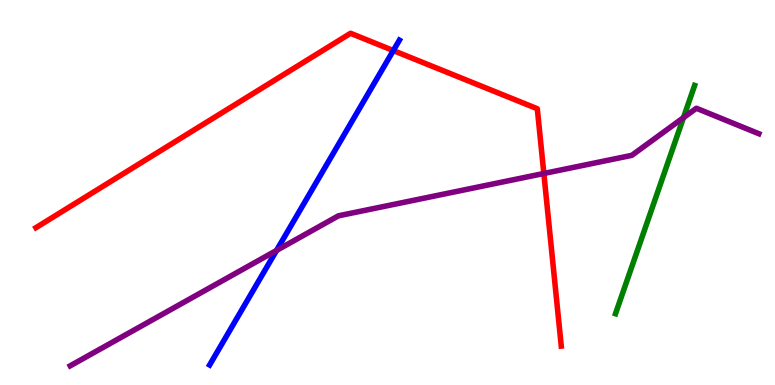[{'lines': ['blue', 'red'], 'intersections': [{'x': 5.08, 'y': 8.69}]}, {'lines': ['green', 'red'], 'intersections': []}, {'lines': ['purple', 'red'], 'intersections': [{'x': 7.02, 'y': 5.49}]}, {'lines': ['blue', 'green'], 'intersections': []}, {'lines': ['blue', 'purple'], 'intersections': [{'x': 3.57, 'y': 3.5}]}, {'lines': ['green', 'purple'], 'intersections': [{'x': 8.82, 'y': 6.94}]}]